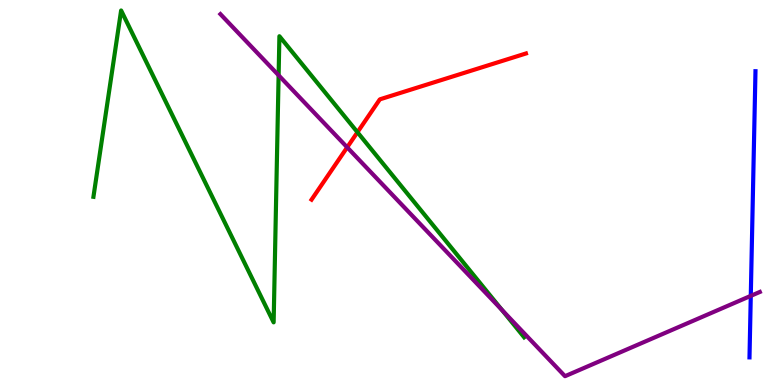[{'lines': ['blue', 'red'], 'intersections': []}, {'lines': ['green', 'red'], 'intersections': [{'x': 4.61, 'y': 6.57}]}, {'lines': ['purple', 'red'], 'intersections': [{'x': 4.48, 'y': 6.17}]}, {'lines': ['blue', 'green'], 'intersections': []}, {'lines': ['blue', 'purple'], 'intersections': [{'x': 9.69, 'y': 2.32}]}, {'lines': ['green', 'purple'], 'intersections': [{'x': 3.6, 'y': 8.04}, {'x': 6.48, 'y': 1.95}]}]